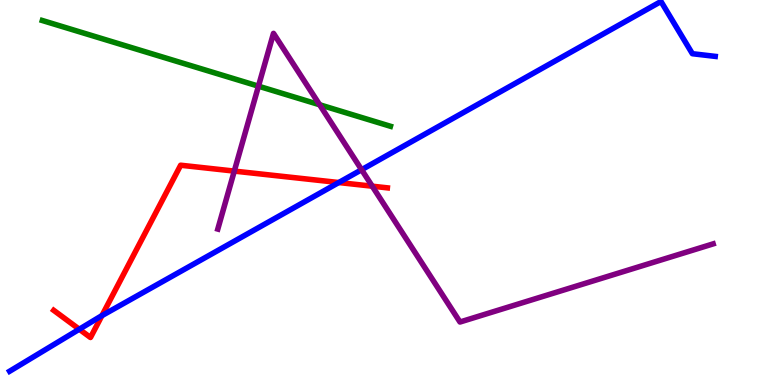[{'lines': ['blue', 'red'], 'intersections': [{'x': 1.02, 'y': 1.45}, {'x': 1.32, 'y': 1.8}, {'x': 4.37, 'y': 5.26}]}, {'lines': ['green', 'red'], 'intersections': []}, {'lines': ['purple', 'red'], 'intersections': [{'x': 3.02, 'y': 5.56}, {'x': 4.8, 'y': 5.16}]}, {'lines': ['blue', 'green'], 'intersections': []}, {'lines': ['blue', 'purple'], 'intersections': [{'x': 4.67, 'y': 5.59}]}, {'lines': ['green', 'purple'], 'intersections': [{'x': 3.33, 'y': 7.76}, {'x': 4.12, 'y': 7.28}]}]